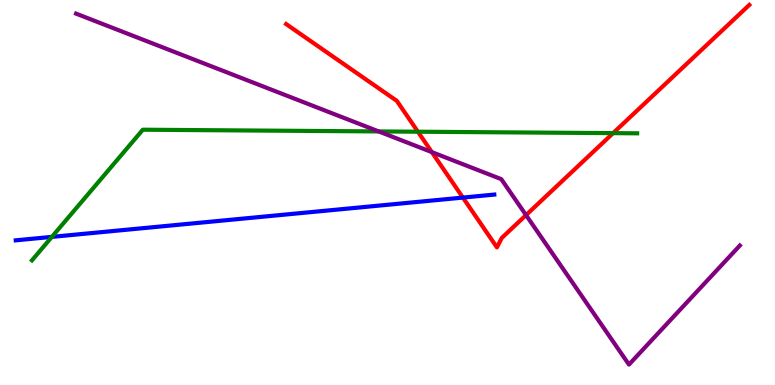[{'lines': ['blue', 'red'], 'intersections': [{'x': 5.97, 'y': 4.87}]}, {'lines': ['green', 'red'], 'intersections': [{'x': 5.39, 'y': 6.58}, {'x': 7.91, 'y': 6.54}]}, {'lines': ['purple', 'red'], 'intersections': [{'x': 5.57, 'y': 6.05}, {'x': 6.79, 'y': 4.41}]}, {'lines': ['blue', 'green'], 'intersections': [{'x': 0.669, 'y': 3.85}]}, {'lines': ['blue', 'purple'], 'intersections': []}, {'lines': ['green', 'purple'], 'intersections': [{'x': 4.89, 'y': 6.59}]}]